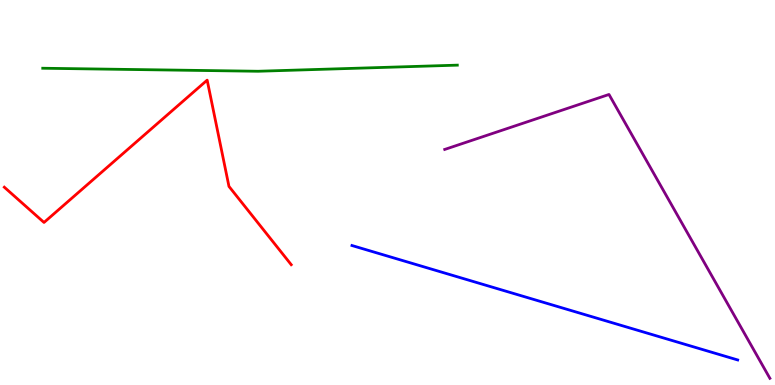[{'lines': ['blue', 'red'], 'intersections': []}, {'lines': ['green', 'red'], 'intersections': []}, {'lines': ['purple', 'red'], 'intersections': []}, {'lines': ['blue', 'green'], 'intersections': []}, {'lines': ['blue', 'purple'], 'intersections': []}, {'lines': ['green', 'purple'], 'intersections': []}]